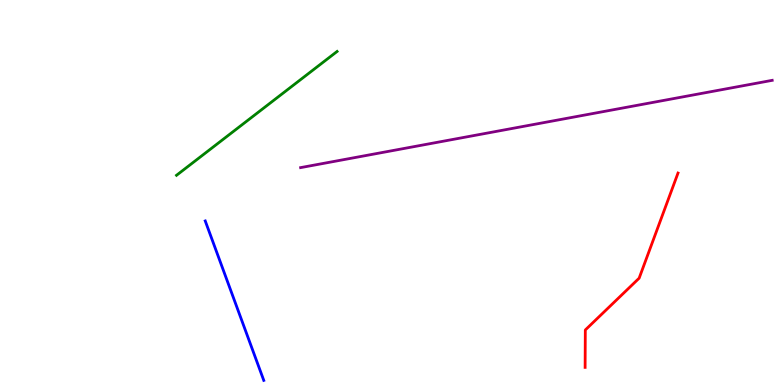[{'lines': ['blue', 'red'], 'intersections': []}, {'lines': ['green', 'red'], 'intersections': []}, {'lines': ['purple', 'red'], 'intersections': []}, {'lines': ['blue', 'green'], 'intersections': []}, {'lines': ['blue', 'purple'], 'intersections': []}, {'lines': ['green', 'purple'], 'intersections': []}]